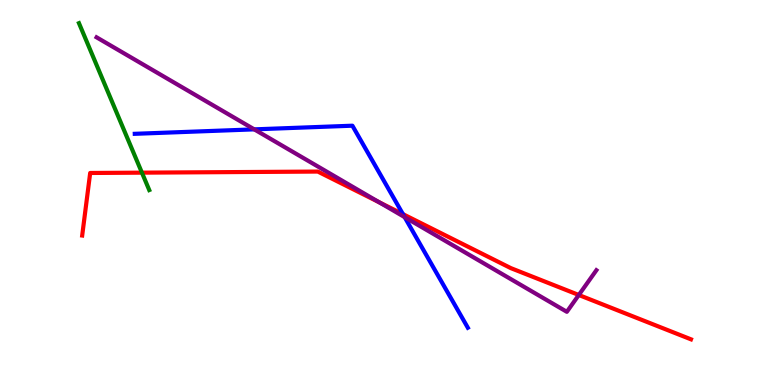[{'lines': ['blue', 'red'], 'intersections': [{'x': 5.2, 'y': 4.44}]}, {'lines': ['green', 'red'], 'intersections': [{'x': 1.83, 'y': 5.52}]}, {'lines': ['purple', 'red'], 'intersections': [{'x': 4.89, 'y': 4.75}, {'x': 7.47, 'y': 2.34}]}, {'lines': ['blue', 'green'], 'intersections': []}, {'lines': ['blue', 'purple'], 'intersections': [{'x': 3.28, 'y': 6.64}, {'x': 5.22, 'y': 4.36}]}, {'lines': ['green', 'purple'], 'intersections': []}]